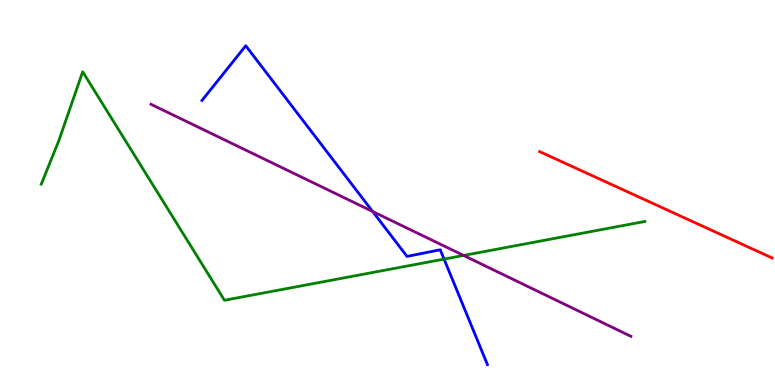[{'lines': ['blue', 'red'], 'intersections': []}, {'lines': ['green', 'red'], 'intersections': []}, {'lines': ['purple', 'red'], 'intersections': []}, {'lines': ['blue', 'green'], 'intersections': [{'x': 5.73, 'y': 3.27}]}, {'lines': ['blue', 'purple'], 'intersections': [{'x': 4.81, 'y': 4.51}]}, {'lines': ['green', 'purple'], 'intersections': [{'x': 5.98, 'y': 3.37}]}]